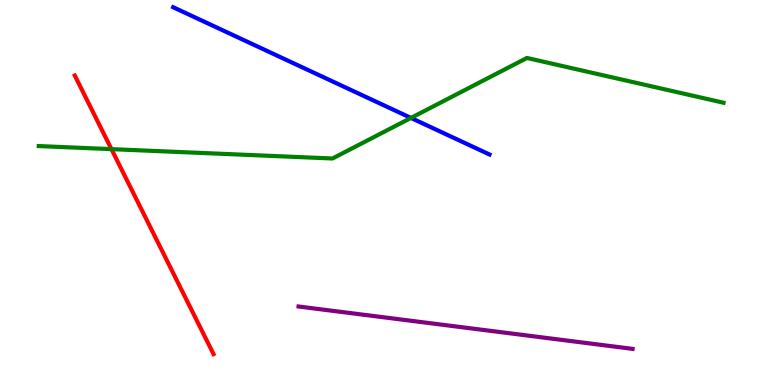[{'lines': ['blue', 'red'], 'intersections': []}, {'lines': ['green', 'red'], 'intersections': [{'x': 1.44, 'y': 6.13}]}, {'lines': ['purple', 'red'], 'intersections': []}, {'lines': ['blue', 'green'], 'intersections': [{'x': 5.3, 'y': 6.94}]}, {'lines': ['blue', 'purple'], 'intersections': []}, {'lines': ['green', 'purple'], 'intersections': []}]